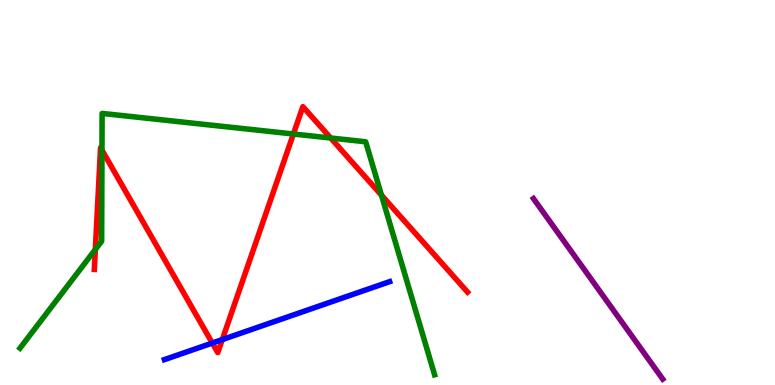[{'lines': ['blue', 'red'], 'intersections': [{'x': 2.74, 'y': 1.09}, {'x': 2.87, 'y': 1.18}]}, {'lines': ['green', 'red'], 'intersections': [{'x': 1.23, 'y': 3.52}, {'x': 1.32, 'y': 6.1}, {'x': 3.79, 'y': 6.52}, {'x': 4.27, 'y': 6.42}, {'x': 4.92, 'y': 4.93}]}, {'lines': ['purple', 'red'], 'intersections': []}, {'lines': ['blue', 'green'], 'intersections': []}, {'lines': ['blue', 'purple'], 'intersections': []}, {'lines': ['green', 'purple'], 'intersections': []}]